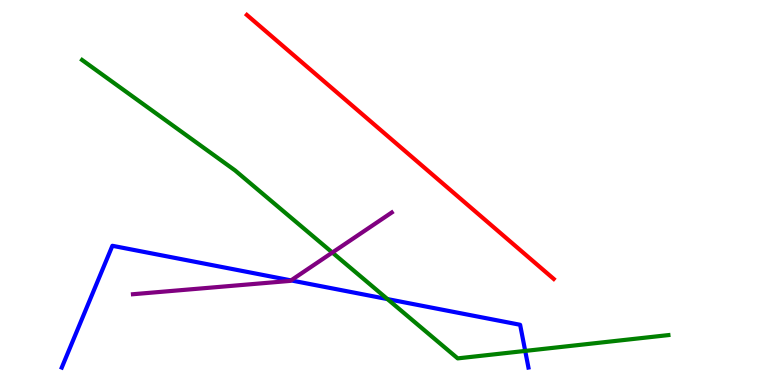[{'lines': ['blue', 'red'], 'intersections': []}, {'lines': ['green', 'red'], 'intersections': []}, {'lines': ['purple', 'red'], 'intersections': []}, {'lines': ['blue', 'green'], 'intersections': [{'x': 5.0, 'y': 2.23}, {'x': 6.78, 'y': 0.885}]}, {'lines': ['blue', 'purple'], 'intersections': [{'x': 3.75, 'y': 2.72}]}, {'lines': ['green', 'purple'], 'intersections': [{'x': 4.29, 'y': 3.44}]}]